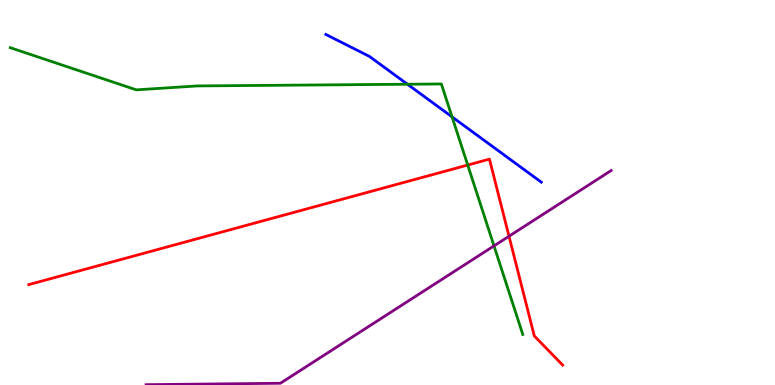[{'lines': ['blue', 'red'], 'intersections': []}, {'lines': ['green', 'red'], 'intersections': [{'x': 6.04, 'y': 5.71}]}, {'lines': ['purple', 'red'], 'intersections': [{'x': 6.57, 'y': 3.86}]}, {'lines': ['blue', 'green'], 'intersections': [{'x': 5.26, 'y': 7.81}, {'x': 5.83, 'y': 6.96}]}, {'lines': ['blue', 'purple'], 'intersections': []}, {'lines': ['green', 'purple'], 'intersections': [{'x': 6.37, 'y': 3.61}]}]